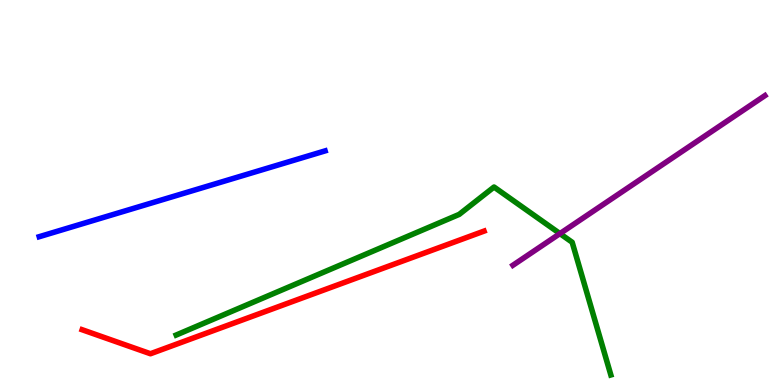[{'lines': ['blue', 'red'], 'intersections': []}, {'lines': ['green', 'red'], 'intersections': []}, {'lines': ['purple', 'red'], 'intersections': []}, {'lines': ['blue', 'green'], 'intersections': []}, {'lines': ['blue', 'purple'], 'intersections': []}, {'lines': ['green', 'purple'], 'intersections': [{'x': 7.22, 'y': 3.93}]}]